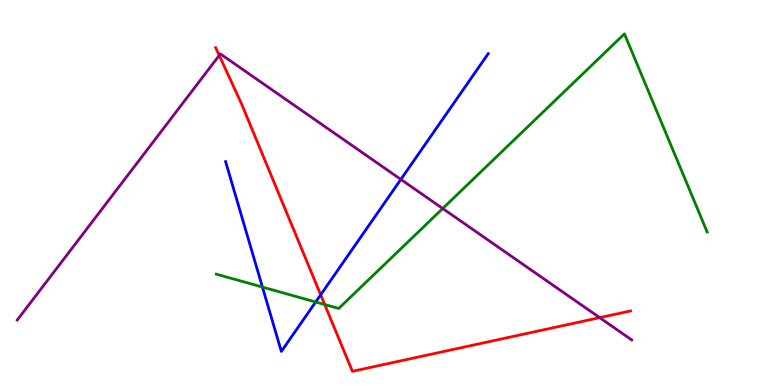[{'lines': ['blue', 'red'], 'intersections': [{'x': 4.14, 'y': 2.34}]}, {'lines': ['green', 'red'], 'intersections': [{'x': 4.19, 'y': 2.09}]}, {'lines': ['purple', 'red'], 'intersections': [{'x': 2.83, 'y': 8.56}, {'x': 7.74, 'y': 1.75}]}, {'lines': ['blue', 'green'], 'intersections': [{'x': 3.39, 'y': 2.54}, {'x': 4.07, 'y': 2.16}]}, {'lines': ['blue', 'purple'], 'intersections': [{'x': 5.17, 'y': 5.34}]}, {'lines': ['green', 'purple'], 'intersections': [{'x': 5.71, 'y': 4.58}]}]